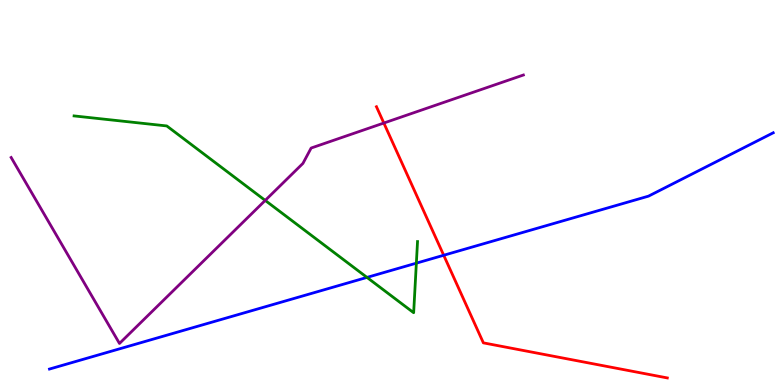[{'lines': ['blue', 'red'], 'intersections': [{'x': 5.73, 'y': 3.37}]}, {'lines': ['green', 'red'], 'intersections': []}, {'lines': ['purple', 'red'], 'intersections': [{'x': 4.95, 'y': 6.8}]}, {'lines': ['blue', 'green'], 'intersections': [{'x': 4.74, 'y': 2.79}, {'x': 5.37, 'y': 3.16}]}, {'lines': ['blue', 'purple'], 'intersections': []}, {'lines': ['green', 'purple'], 'intersections': [{'x': 3.42, 'y': 4.79}]}]